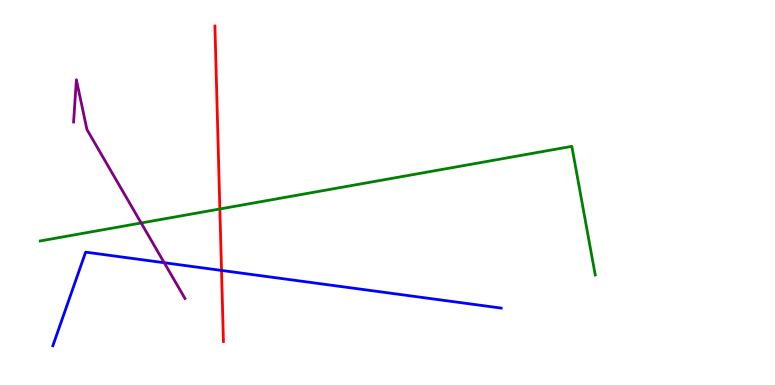[{'lines': ['blue', 'red'], 'intersections': [{'x': 2.86, 'y': 2.98}]}, {'lines': ['green', 'red'], 'intersections': [{'x': 2.84, 'y': 4.57}]}, {'lines': ['purple', 'red'], 'intersections': []}, {'lines': ['blue', 'green'], 'intersections': []}, {'lines': ['blue', 'purple'], 'intersections': [{'x': 2.12, 'y': 3.18}]}, {'lines': ['green', 'purple'], 'intersections': [{'x': 1.82, 'y': 4.21}]}]